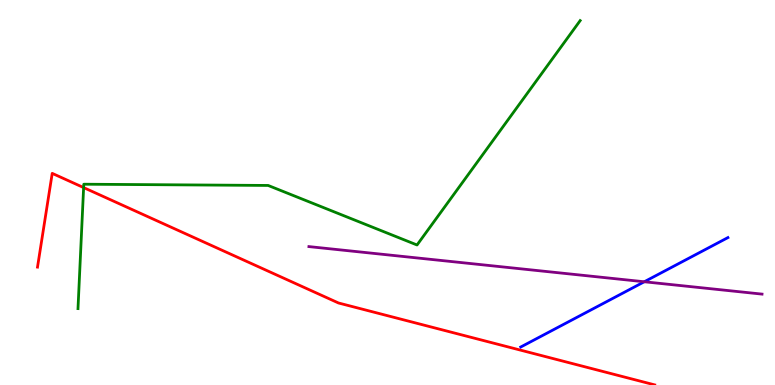[{'lines': ['blue', 'red'], 'intersections': []}, {'lines': ['green', 'red'], 'intersections': [{'x': 1.08, 'y': 5.13}]}, {'lines': ['purple', 'red'], 'intersections': []}, {'lines': ['blue', 'green'], 'intersections': []}, {'lines': ['blue', 'purple'], 'intersections': [{'x': 8.31, 'y': 2.68}]}, {'lines': ['green', 'purple'], 'intersections': []}]